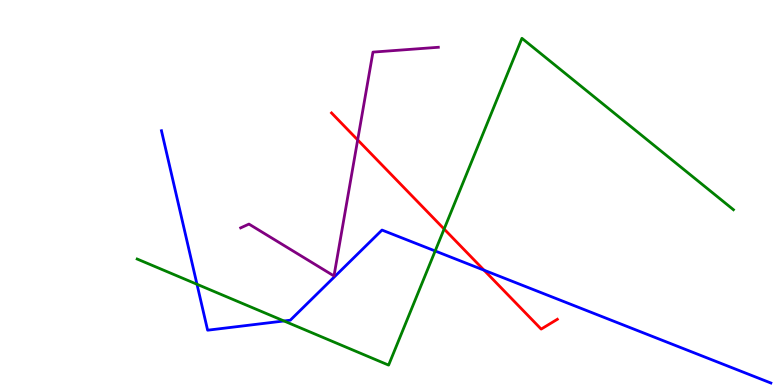[{'lines': ['blue', 'red'], 'intersections': [{'x': 6.25, 'y': 2.98}]}, {'lines': ['green', 'red'], 'intersections': [{'x': 5.73, 'y': 4.05}]}, {'lines': ['purple', 'red'], 'intersections': [{'x': 4.62, 'y': 6.37}]}, {'lines': ['blue', 'green'], 'intersections': [{'x': 2.54, 'y': 2.62}, {'x': 3.66, 'y': 1.66}, {'x': 5.62, 'y': 3.48}]}, {'lines': ['blue', 'purple'], 'intersections': []}, {'lines': ['green', 'purple'], 'intersections': []}]